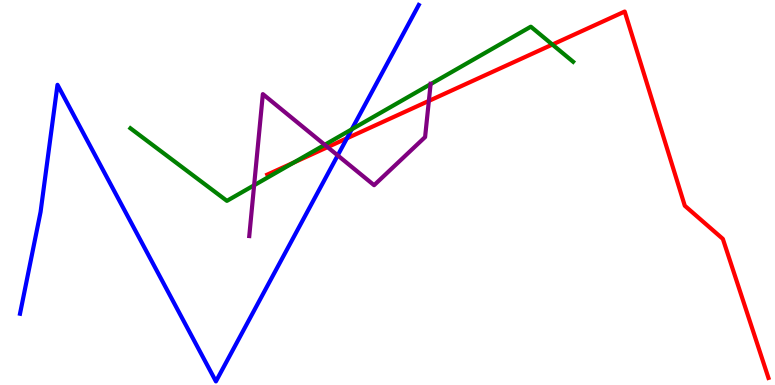[{'lines': ['blue', 'red'], 'intersections': [{'x': 4.48, 'y': 6.41}]}, {'lines': ['green', 'red'], 'intersections': [{'x': 3.79, 'y': 5.78}, {'x': 7.13, 'y': 8.84}]}, {'lines': ['purple', 'red'], 'intersections': [{'x': 4.23, 'y': 6.18}, {'x': 5.53, 'y': 7.38}]}, {'lines': ['blue', 'green'], 'intersections': [{'x': 4.54, 'y': 6.64}]}, {'lines': ['blue', 'purple'], 'intersections': [{'x': 4.36, 'y': 5.96}]}, {'lines': ['green', 'purple'], 'intersections': [{'x': 3.28, 'y': 5.19}, {'x': 4.19, 'y': 6.24}, {'x': 5.56, 'y': 7.82}]}]